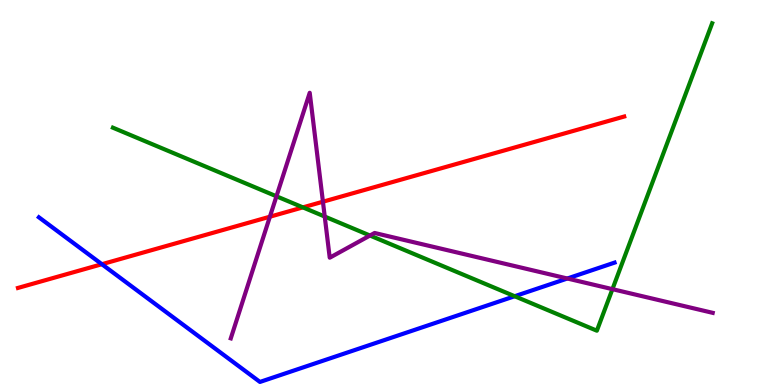[{'lines': ['blue', 'red'], 'intersections': [{'x': 1.31, 'y': 3.14}]}, {'lines': ['green', 'red'], 'intersections': [{'x': 3.91, 'y': 4.61}]}, {'lines': ['purple', 'red'], 'intersections': [{'x': 3.48, 'y': 4.37}, {'x': 4.17, 'y': 4.76}]}, {'lines': ['blue', 'green'], 'intersections': [{'x': 6.64, 'y': 2.31}]}, {'lines': ['blue', 'purple'], 'intersections': [{'x': 7.32, 'y': 2.77}]}, {'lines': ['green', 'purple'], 'intersections': [{'x': 3.57, 'y': 4.9}, {'x': 4.19, 'y': 4.38}, {'x': 4.77, 'y': 3.88}, {'x': 7.9, 'y': 2.49}]}]